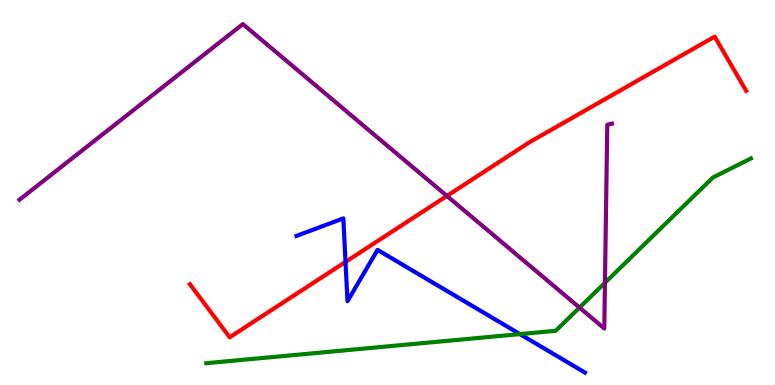[{'lines': ['blue', 'red'], 'intersections': [{'x': 4.46, 'y': 3.2}]}, {'lines': ['green', 'red'], 'intersections': []}, {'lines': ['purple', 'red'], 'intersections': [{'x': 5.77, 'y': 4.91}]}, {'lines': ['blue', 'green'], 'intersections': [{'x': 6.71, 'y': 1.32}]}, {'lines': ['blue', 'purple'], 'intersections': []}, {'lines': ['green', 'purple'], 'intersections': [{'x': 7.48, 'y': 2.01}, {'x': 7.81, 'y': 2.66}]}]